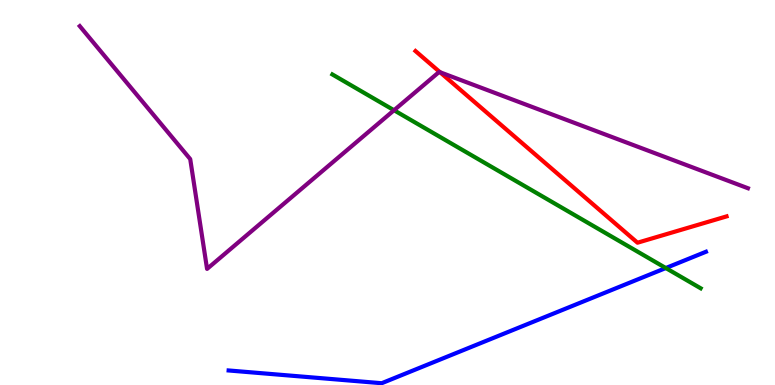[{'lines': ['blue', 'red'], 'intersections': []}, {'lines': ['green', 'red'], 'intersections': []}, {'lines': ['purple', 'red'], 'intersections': [{'x': 5.68, 'y': 8.12}]}, {'lines': ['blue', 'green'], 'intersections': [{'x': 8.59, 'y': 3.04}]}, {'lines': ['blue', 'purple'], 'intersections': []}, {'lines': ['green', 'purple'], 'intersections': [{'x': 5.08, 'y': 7.14}]}]